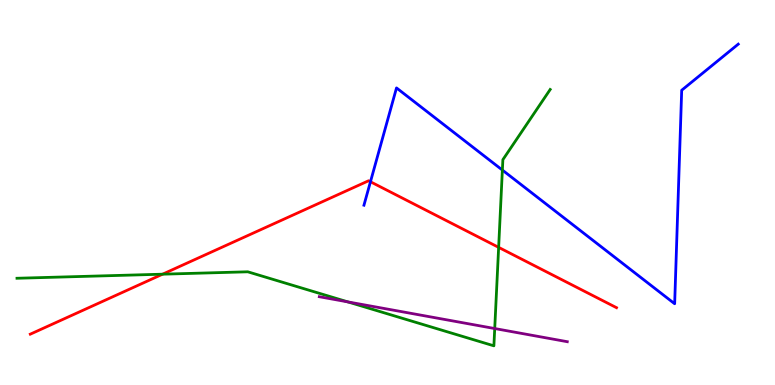[{'lines': ['blue', 'red'], 'intersections': [{'x': 4.78, 'y': 5.28}]}, {'lines': ['green', 'red'], 'intersections': [{'x': 2.1, 'y': 2.88}, {'x': 6.43, 'y': 3.58}]}, {'lines': ['purple', 'red'], 'intersections': []}, {'lines': ['blue', 'green'], 'intersections': [{'x': 6.48, 'y': 5.58}]}, {'lines': ['blue', 'purple'], 'intersections': []}, {'lines': ['green', 'purple'], 'intersections': [{'x': 4.49, 'y': 2.16}, {'x': 6.38, 'y': 1.47}]}]